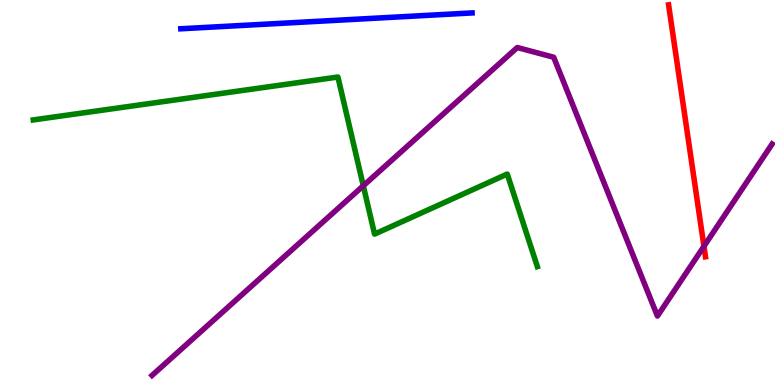[{'lines': ['blue', 'red'], 'intersections': []}, {'lines': ['green', 'red'], 'intersections': []}, {'lines': ['purple', 'red'], 'intersections': [{'x': 9.08, 'y': 3.6}]}, {'lines': ['blue', 'green'], 'intersections': []}, {'lines': ['blue', 'purple'], 'intersections': []}, {'lines': ['green', 'purple'], 'intersections': [{'x': 4.69, 'y': 5.17}]}]